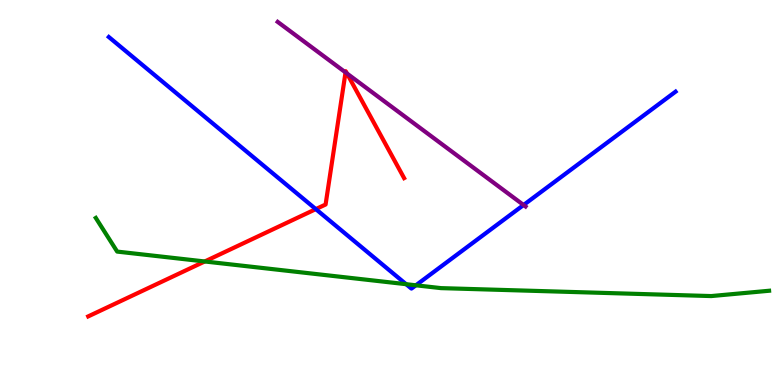[{'lines': ['blue', 'red'], 'intersections': [{'x': 4.08, 'y': 4.57}]}, {'lines': ['green', 'red'], 'intersections': [{'x': 2.64, 'y': 3.21}]}, {'lines': ['purple', 'red'], 'intersections': [{'x': 4.46, 'y': 8.12}, {'x': 4.48, 'y': 8.09}]}, {'lines': ['blue', 'green'], 'intersections': [{'x': 5.24, 'y': 2.62}, {'x': 5.37, 'y': 2.59}]}, {'lines': ['blue', 'purple'], 'intersections': [{'x': 6.76, 'y': 4.68}]}, {'lines': ['green', 'purple'], 'intersections': []}]